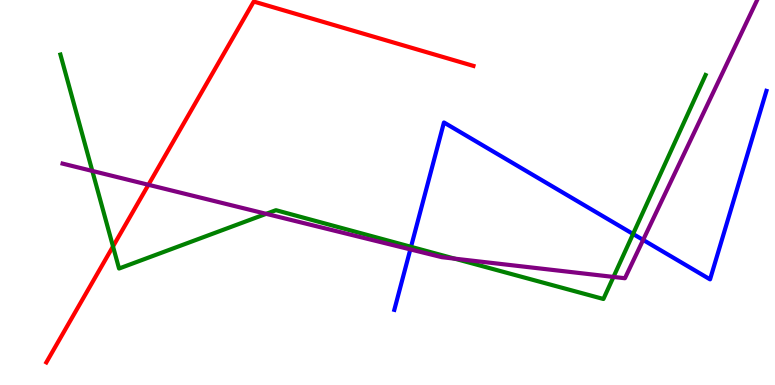[{'lines': ['blue', 'red'], 'intersections': []}, {'lines': ['green', 'red'], 'intersections': [{'x': 1.46, 'y': 3.6}]}, {'lines': ['purple', 'red'], 'intersections': [{'x': 1.92, 'y': 5.2}]}, {'lines': ['blue', 'green'], 'intersections': [{'x': 5.3, 'y': 3.59}, {'x': 8.17, 'y': 3.92}]}, {'lines': ['blue', 'purple'], 'intersections': [{'x': 5.29, 'y': 3.52}, {'x': 8.3, 'y': 3.77}]}, {'lines': ['green', 'purple'], 'intersections': [{'x': 1.19, 'y': 5.56}, {'x': 3.43, 'y': 4.45}, {'x': 5.87, 'y': 3.28}, {'x': 7.92, 'y': 2.81}]}]